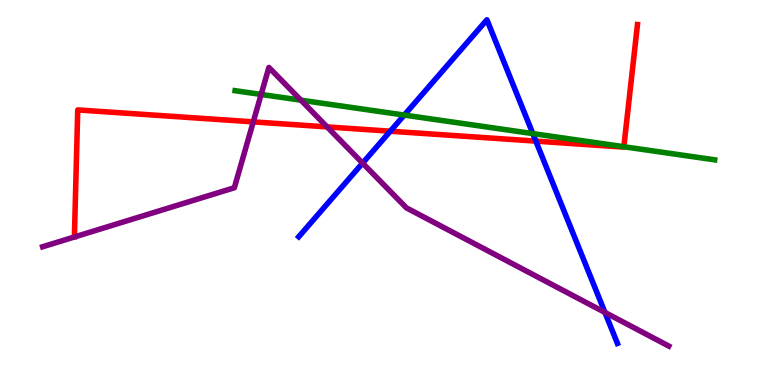[{'lines': ['blue', 'red'], 'intersections': [{'x': 5.04, 'y': 6.59}, {'x': 6.91, 'y': 6.33}]}, {'lines': ['green', 'red'], 'intersections': [{'x': 8.05, 'y': 6.19}]}, {'lines': ['purple', 'red'], 'intersections': [{'x': 3.27, 'y': 6.83}, {'x': 4.22, 'y': 6.7}]}, {'lines': ['blue', 'green'], 'intersections': [{'x': 5.22, 'y': 7.01}, {'x': 6.88, 'y': 6.53}]}, {'lines': ['blue', 'purple'], 'intersections': [{'x': 4.68, 'y': 5.76}, {'x': 7.81, 'y': 1.88}]}, {'lines': ['green', 'purple'], 'intersections': [{'x': 3.37, 'y': 7.55}, {'x': 3.88, 'y': 7.4}]}]